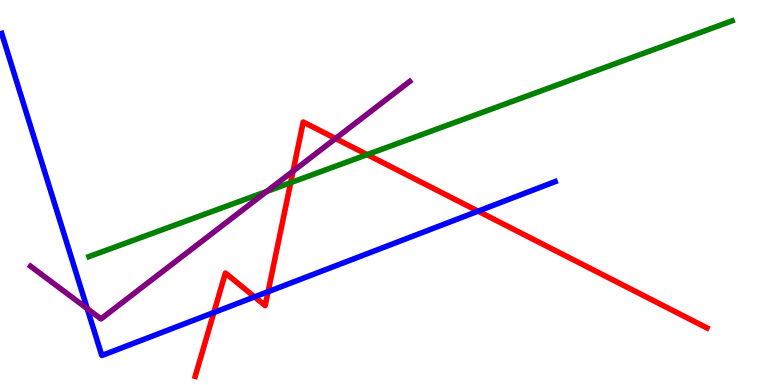[{'lines': ['blue', 'red'], 'intersections': [{'x': 2.76, 'y': 1.88}, {'x': 3.28, 'y': 2.29}, {'x': 3.46, 'y': 2.42}, {'x': 6.17, 'y': 4.51}]}, {'lines': ['green', 'red'], 'intersections': [{'x': 3.75, 'y': 5.26}, {'x': 4.74, 'y': 5.98}]}, {'lines': ['purple', 'red'], 'intersections': [{'x': 3.78, 'y': 5.55}, {'x': 4.33, 'y': 6.4}]}, {'lines': ['blue', 'green'], 'intersections': []}, {'lines': ['blue', 'purple'], 'intersections': [{'x': 1.13, 'y': 1.98}]}, {'lines': ['green', 'purple'], 'intersections': [{'x': 3.44, 'y': 5.03}]}]